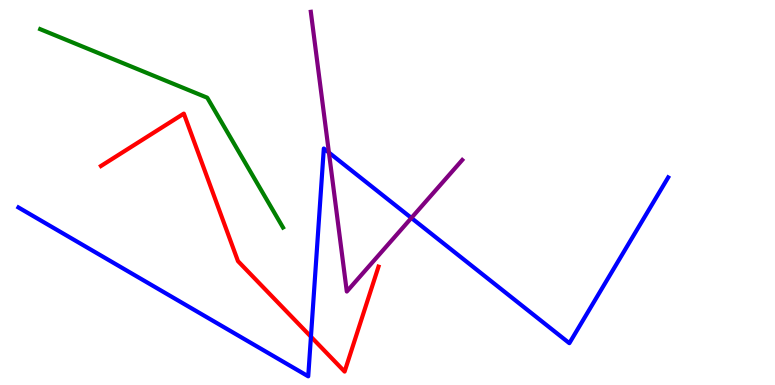[{'lines': ['blue', 'red'], 'intersections': [{'x': 4.01, 'y': 1.25}]}, {'lines': ['green', 'red'], 'intersections': []}, {'lines': ['purple', 'red'], 'intersections': []}, {'lines': ['blue', 'green'], 'intersections': []}, {'lines': ['blue', 'purple'], 'intersections': [{'x': 4.24, 'y': 6.04}, {'x': 5.31, 'y': 4.34}]}, {'lines': ['green', 'purple'], 'intersections': []}]